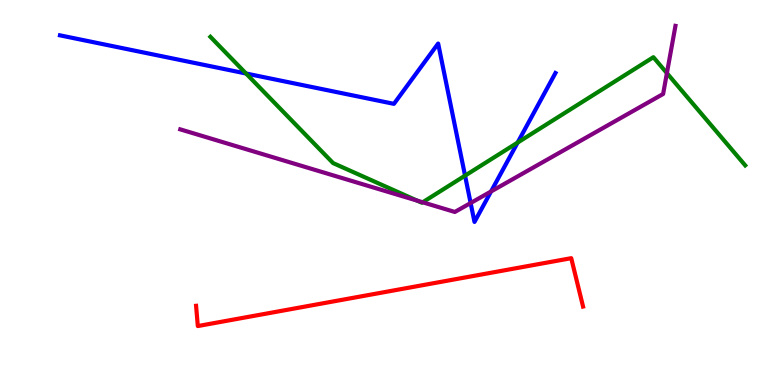[{'lines': ['blue', 'red'], 'intersections': []}, {'lines': ['green', 'red'], 'intersections': []}, {'lines': ['purple', 'red'], 'intersections': []}, {'lines': ['blue', 'green'], 'intersections': [{'x': 3.17, 'y': 8.09}, {'x': 6.0, 'y': 5.44}, {'x': 6.68, 'y': 6.3}]}, {'lines': ['blue', 'purple'], 'intersections': [{'x': 6.07, 'y': 4.73}, {'x': 6.34, 'y': 5.03}]}, {'lines': ['green', 'purple'], 'intersections': [{'x': 5.38, 'y': 4.79}, {'x': 5.45, 'y': 4.75}, {'x': 8.61, 'y': 8.1}]}]